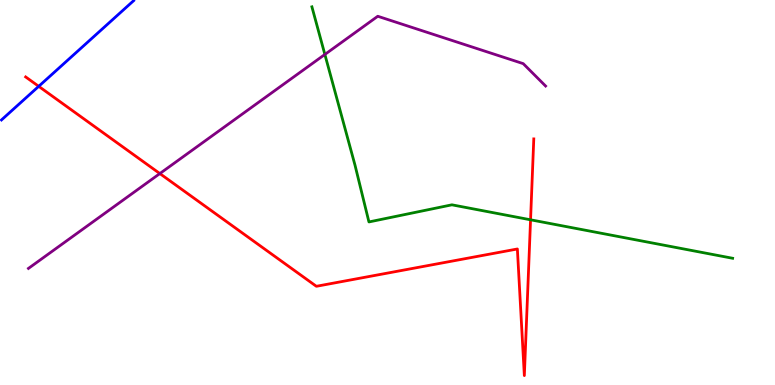[{'lines': ['blue', 'red'], 'intersections': [{'x': 0.5, 'y': 7.76}]}, {'lines': ['green', 'red'], 'intersections': [{'x': 6.85, 'y': 4.29}]}, {'lines': ['purple', 'red'], 'intersections': [{'x': 2.06, 'y': 5.49}]}, {'lines': ['blue', 'green'], 'intersections': []}, {'lines': ['blue', 'purple'], 'intersections': []}, {'lines': ['green', 'purple'], 'intersections': [{'x': 4.19, 'y': 8.59}]}]